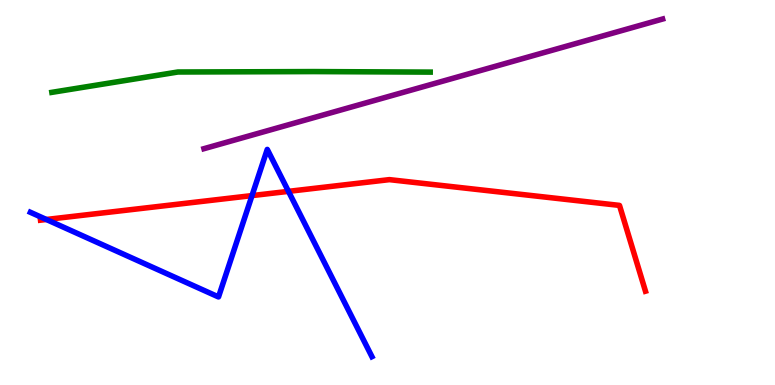[{'lines': ['blue', 'red'], 'intersections': [{'x': 0.598, 'y': 4.3}, {'x': 3.25, 'y': 4.92}, {'x': 3.72, 'y': 5.03}]}, {'lines': ['green', 'red'], 'intersections': []}, {'lines': ['purple', 'red'], 'intersections': []}, {'lines': ['blue', 'green'], 'intersections': []}, {'lines': ['blue', 'purple'], 'intersections': []}, {'lines': ['green', 'purple'], 'intersections': []}]